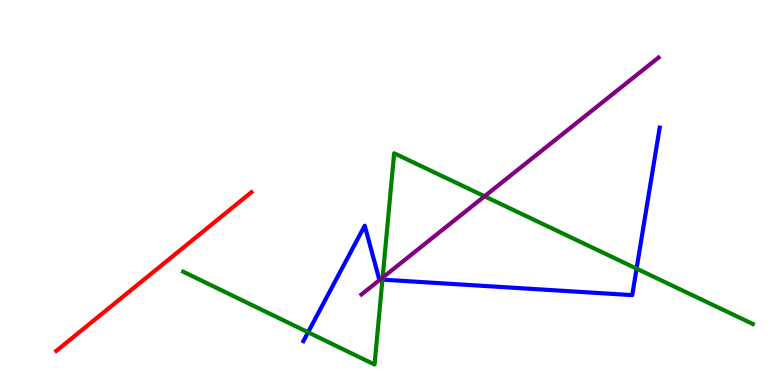[{'lines': ['blue', 'red'], 'intersections': []}, {'lines': ['green', 'red'], 'intersections': []}, {'lines': ['purple', 'red'], 'intersections': []}, {'lines': ['blue', 'green'], 'intersections': [{'x': 3.98, 'y': 1.37}, {'x': 4.93, 'y': 2.74}, {'x': 8.21, 'y': 3.02}]}, {'lines': ['blue', 'purple'], 'intersections': [{'x': 4.91, 'y': 2.74}]}, {'lines': ['green', 'purple'], 'intersections': [{'x': 4.94, 'y': 2.79}, {'x': 6.25, 'y': 4.9}]}]